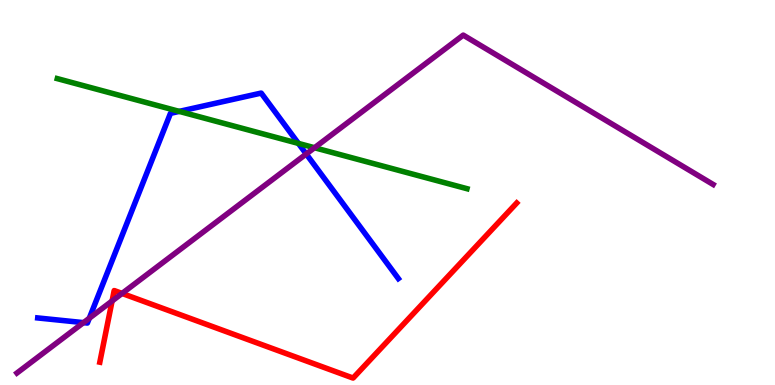[{'lines': ['blue', 'red'], 'intersections': []}, {'lines': ['green', 'red'], 'intersections': []}, {'lines': ['purple', 'red'], 'intersections': [{'x': 1.45, 'y': 2.18}, {'x': 1.57, 'y': 2.38}]}, {'lines': ['blue', 'green'], 'intersections': [{'x': 2.31, 'y': 7.11}, {'x': 3.85, 'y': 6.28}]}, {'lines': ['blue', 'purple'], 'intersections': [{'x': 1.08, 'y': 1.62}, {'x': 1.15, 'y': 1.73}, {'x': 3.95, 'y': 6.0}]}, {'lines': ['green', 'purple'], 'intersections': [{'x': 4.06, 'y': 6.16}]}]